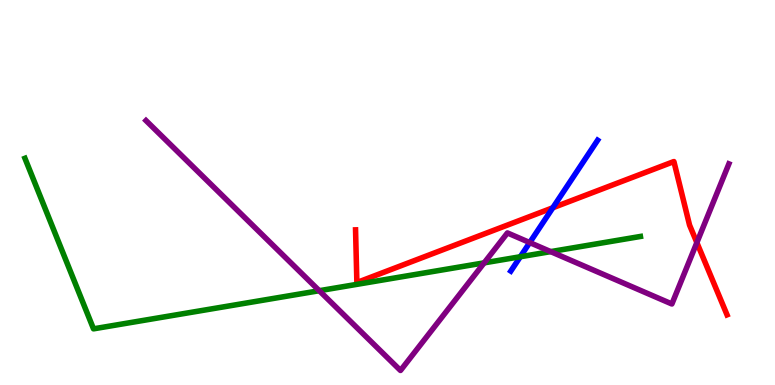[{'lines': ['blue', 'red'], 'intersections': [{'x': 7.13, 'y': 4.6}]}, {'lines': ['green', 'red'], 'intersections': []}, {'lines': ['purple', 'red'], 'intersections': [{'x': 8.99, 'y': 3.7}]}, {'lines': ['blue', 'green'], 'intersections': [{'x': 6.71, 'y': 3.33}]}, {'lines': ['blue', 'purple'], 'intersections': [{'x': 6.84, 'y': 3.7}]}, {'lines': ['green', 'purple'], 'intersections': [{'x': 4.12, 'y': 2.45}, {'x': 6.25, 'y': 3.17}, {'x': 7.11, 'y': 3.46}]}]